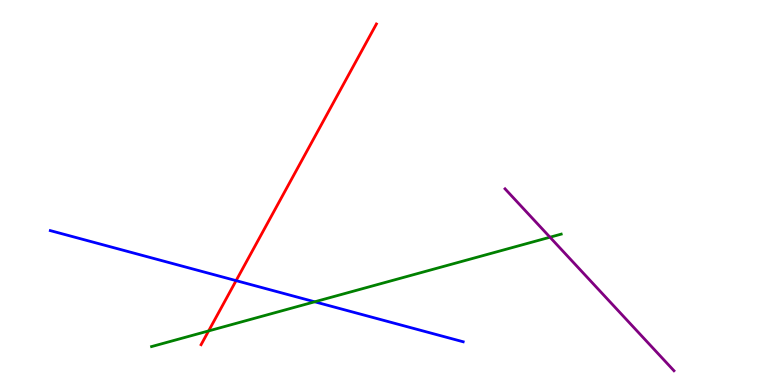[{'lines': ['blue', 'red'], 'intersections': [{'x': 3.05, 'y': 2.71}]}, {'lines': ['green', 'red'], 'intersections': [{'x': 2.69, 'y': 1.4}]}, {'lines': ['purple', 'red'], 'intersections': []}, {'lines': ['blue', 'green'], 'intersections': [{'x': 4.06, 'y': 2.16}]}, {'lines': ['blue', 'purple'], 'intersections': []}, {'lines': ['green', 'purple'], 'intersections': [{'x': 7.1, 'y': 3.84}]}]